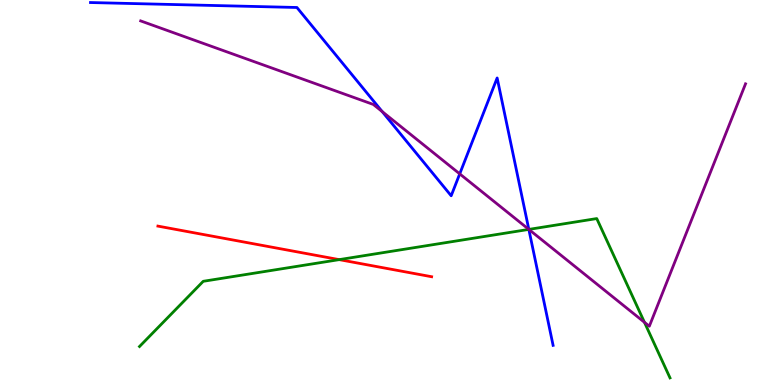[{'lines': ['blue', 'red'], 'intersections': []}, {'lines': ['green', 'red'], 'intersections': [{'x': 4.38, 'y': 3.26}]}, {'lines': ['purple', 'red'], 'intersections': []}, {'lines': ['blue', 'green'], 'intersections': [{'x': 6.82, 'y': 4.04}]}, {'lines': ['blue', 'purple'], 'intersections': [{'x': 4.93, 'y': 7.1}, {'x': 5.93, 'y': 5.48}, {'x': 6.82, 'y': 4.04}]}, {'lines': ['green', 'purple'], 'intersections': [{'x': 6.82, 'y': 4.04}, {'x': 8.32, 'y': 1.63}]}]